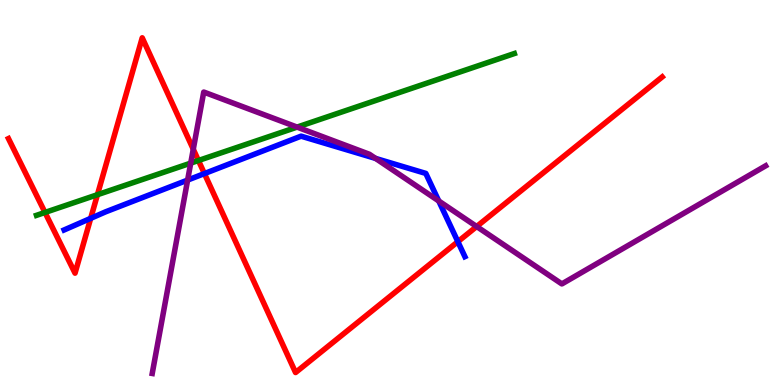[{'lines': ['blue', 'red'], 'intersections': [{'x': 1.17, 'y': 4.33}, {'x': 2.64, 'y': 5.49}, {'x': 5.91, 'y': 3.72}]}, {'lines': ['green', 'red'], 'intersections': [{'x': 0.581, 'y': 4.48}, {'x': 1.26, 'y': 4.94}, {'x': 2.56, 'y': 5.83}]}, {'lines': ['purple', 'red'], 'intersections': [{'x': 2.49, 'y': 6.12}, {'x': 6.15, 'y': 4.12}]}, {'lines': ['blue', 'green'], 'intersections': []}, {'lines': ['blue', 'purple'], 'intersections': [{'x': 2.42, 'y': 5.32}, {'x': 4.85, 'y': 5.89}, {'x': 5.66, 'y': 4.78}]}, {'lines': ['green', 'purple'], 'intersections': [{'x': 2.46, 'y': 5.76}, {'x': 3.83, 'y': 6.7}]}]